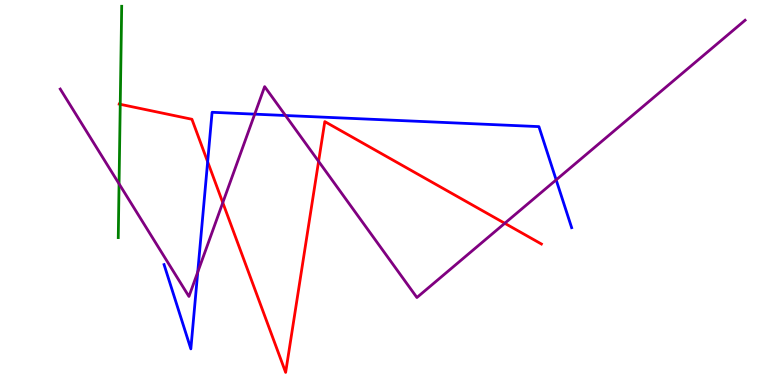[{'lines': ['blue', 'red'], 'intersections': [{'x': 2.68, 'y': 5.8}]}, {'lines': ['green', 'red'], 'intersections': [{'x': 1.55, 'y': 7.29}]}, {'lines': ['purple', 'red'], 'intersections': [{'x': 2.87, 'y': 4.74}, {'x': 4.11, 'y': 5.81}, {'x': 6.51, 'y': 4.2}]}, {'lines': ['blue', 'green'], 'intersections': []}, {'lines': ['blue', 'purple'], 'intersections': [{'x': 2.55, 'y': 2.93}, {'x': 3.29, 'y': 7.03}, {'x': 3.68, 'y': 7.0}, {'x': 7.18, 'y': 5.33}]}, {'lines': ['green', 'purple'], 'intersections': [{'x': 1.54, 'y': 5.23}]}]